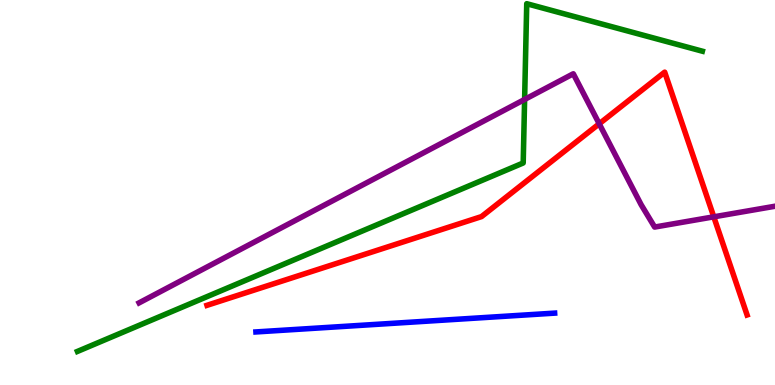[{'lines': ['blue', 'red'], 'intersections': []}, {'lines': ['green', 'red'], 'intersections': []}, {'lines': ['purple', 'red'], 'intersections': [{'x': 7.73, 'y': 6.78}, {'x': 9.21, 'y': 4.37}]}, {'lines': ['blue', 'green'], 'intersections': []}, {'lines': ['blue', 'purple'], 'intersections': []}, {'lines': ['green', 'purple'], 'intersections': [{'x': 6.77, 'y': 7.42}]}]